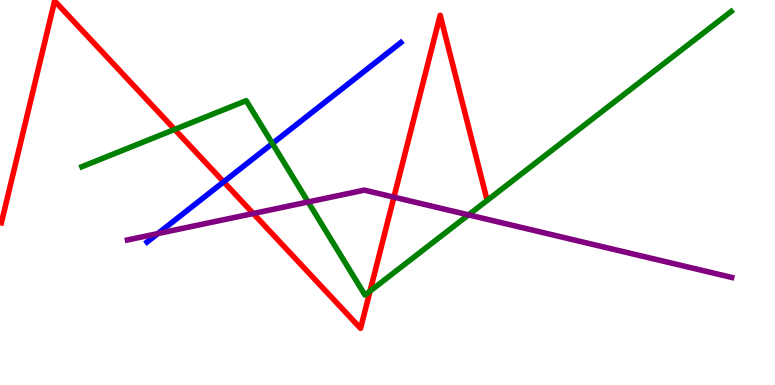[{'lines': ['blue', 'red'], 'intersections': [{'x': 2.89, 'y': 5.28}]}, {'lines': ['green', 'red'], 'intersections': [{'x': 2.25, 'y': 6.64}, {'x': 4.77, 'y': 2.44}]}, {'lines': ['purple', 'red'], 'intersections': [{'x': 3.27, 'y': 4.45}, {'x': 5.08, 'y': 4.88}]}, {'lines': ['blue', 'green'], 'intersections': [{'x': 3.51, 'y': 6.27}]}, {'lines': ['blue', 'purple'], 'intersections': [{'x': 2.04, 'y': 3.93}]}, {'lines': ['green', 'purple'], 'intersections': [{'x': 3.98, 'y': 4.75}, {'x': 6.05, 'y': 4.42}]}]